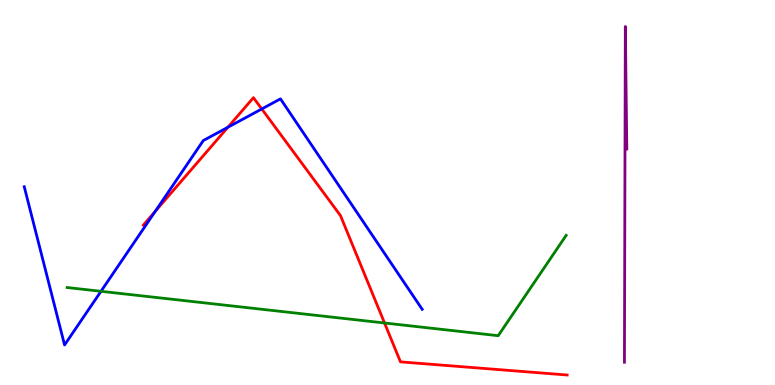[{'lines': ['blue', 'red'], 'intersections': [{'x': 2.0, 'y': 4.51}, {'x': 2.94, 'y': 6.69}, {'x': 3.38, 'y': 7.17}]}, {'lines': ['green', 'red'], 'intersections': [{'x': 4.96, 'y': 1.61}]}, {'lines': ['purple', 'red'], 'intersections': []}, {'lines': ['blue', 'green'], 'intersections': [{'x': 1.3, 'y': 2.43}]}, {'lines': ['blue', 'purple'], 'intersections': []}, {'lines': ['green', 'purple'], 'intersections': []}]